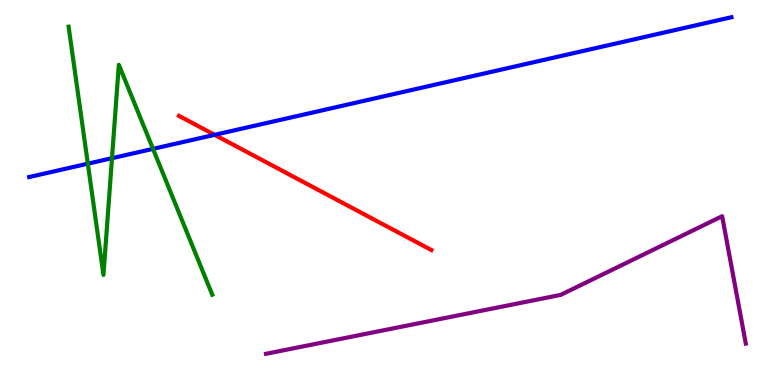[{'lines': ['blue', 'red'], 'intersections': [{'x': 2.77, 'y': 6.5}]}, {'lines': ['green', 'red'], 'intersections': []}, {'lines': ['purple', 'red'], 'intersections': []}, {'lines': ['blue', 'green'], 'intersections': [{'x': 1.13, 'y': 5.75}, {'x': 1.45, 'y': 5.89}, {'x': 1.97, 'y': 6.13}]}, {'lines': ['blue', 'purple'], 'intersections': []}, {'lines': ['green', 'purple'], 'intersections': []}]